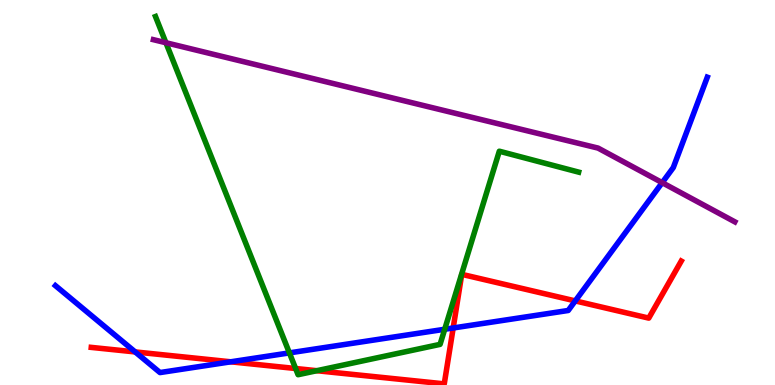[{'lines': ['blue', 'red'], 'intersections': [{'x': 1.74, 'y': 0.859}, {'x': 2.98, 'y': 0.602}, {'x': 5.85, 'y': 1.48}, {'x': 7.42, 'y': 2.18}]}, {'lines': ['green', 'red'], 'intersections': [{'x': 3.81, 'y': 0.428}, {'x': 4.09, 'y': 0.371}]}, {'lines': ['purple', 'red'], 'intersections': []}, {'lines': ['blue', 'green'], 'intersections': [{'x': 3.73, 'y': 0.834}, {'x': 5.74, 'y': 1.45}]}, {'lines': ['blue', 'purple'], 'intersections': [{'x': 8.54, 'y': 5.26}]}, {'lines': ['green', 'purple'], 'intersections': [{'x': 2.14, 'y': 8.89}]}]